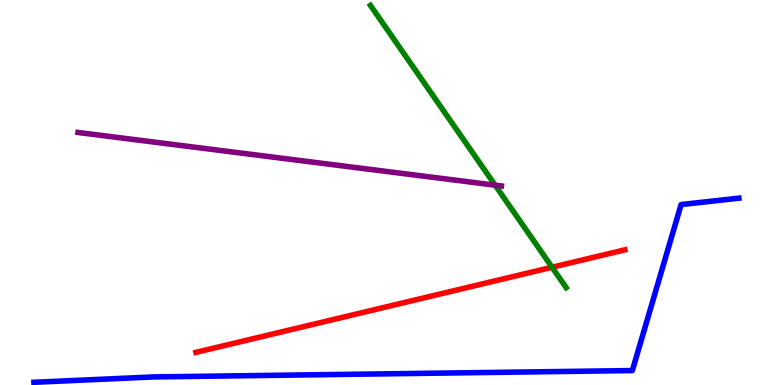[{'lines': ['blue', 'red'], 'intersections': []}, {'lines': ['green', 'red'], 'intersections': [{'x': 7.12, 'y': 3.06}]}, {'lines': ['purple', 'red'], 'intersections': []}, {'lines': ['blue', 'green'], 'intersections': []}, {'lines': ['blue', 'purple'], 'intersections': []}, {'lines': ['green', 'purple'], 'intersections': [{'x': 6.39, 'y': 5.19}]}]